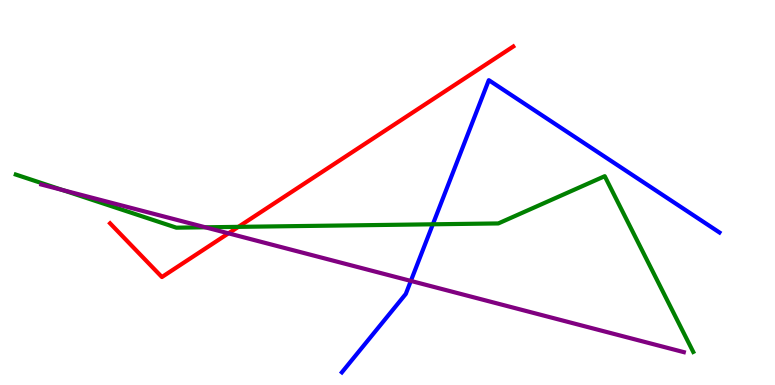[{'lines': ['blue', 'red'], 'intersections': []}, {'lines': ['green', 'red'], 'intersections': [{'x': 3.08, 'y': 4.11}]}, {'lines': ['purple', 'red'], 'intersections': [{'x': 2.95, 'y': 3.94}]}, {'lines': ['blue', 'green'], 'intersections': [{'x': 5.58, 'y': 4.17}]}, {'lines': ['blue', 'purple'], 'intersections': [{'x': 5.3, 'y': 2.7}]}, {'lines': ['green', 'purple'], 'intersections': [{'x': 0.811, 'y': 5.06}, {'x': 2.65, 'y': 4.1}]}]